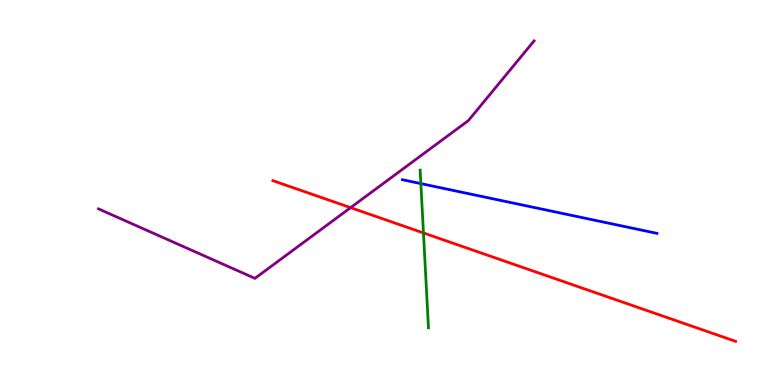[{'lines': ['blue', 'red'], 'intersections': []}, {'lines': ['green', 'red'], 'intersections': [{'x': 5.46, 'y': 3.95}]}, {'lines': ['purple', 'red'], 'intersections': [{'x': 4.52, 'y': 4.61}]}, {'lines': ['blue', 'green'], 'intersections': [{'x': 5.43, 'y': 5.23}]}, {'lines': ['blue', 'purple'], 'intersections': []}, {'lines': ['green', 'purple'], 'intersections': []}]